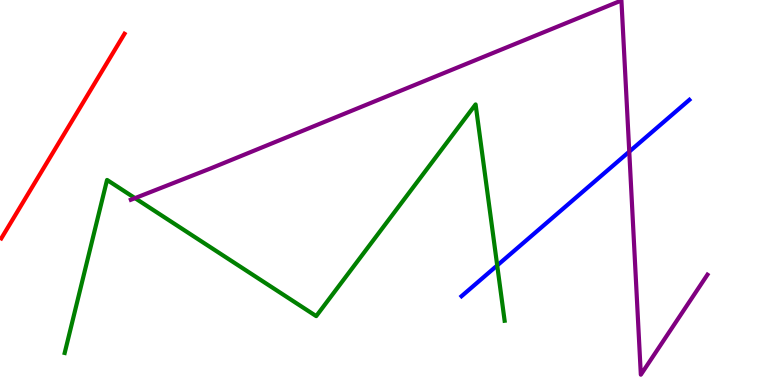[{'lines': ['blue', 'red'], 'intersections': []}, {'lines': ['green', 'red'], 'intersections': []}, {'lines': ['purple', 'red'], 'intersections': []}, {'lines': ['blue', 'green'], 'intersections': [{'x': 6.42, 'y': 3.11}]}, {'lines': ['blue', 'purple'], 'intersections': [{'x': 8.12, 'y': 6.06}]}, {'lines': ['green', 'purple'], 'intersections': [{'x': 1.74, 'y': 4.85}]}]